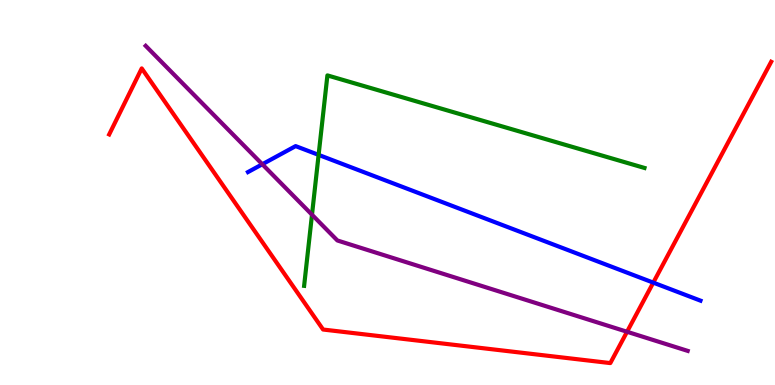[{'lines': ['blue', 'red'], 'intersections': [{'x': 8.43, 'y': 2.66}]}, {'lines': ['green', 'red'], 'intersections': []}, {'lines': ['purple', 'red'], 'intersections': [{'x': 8.09, 'y': 1.38}]}, {'lines': ['blue', 'green'], 'intersections': [{'x': 4.11, 'y': 5.98}]}, {'lines': ['blue', 'purple'], 'intersections': [{'x': 3.38, 'y': 5.73}]}, {'lines': ['green', 'purple'], 'intersections': [{'x': 4.03, 'y': 4.42}]}]